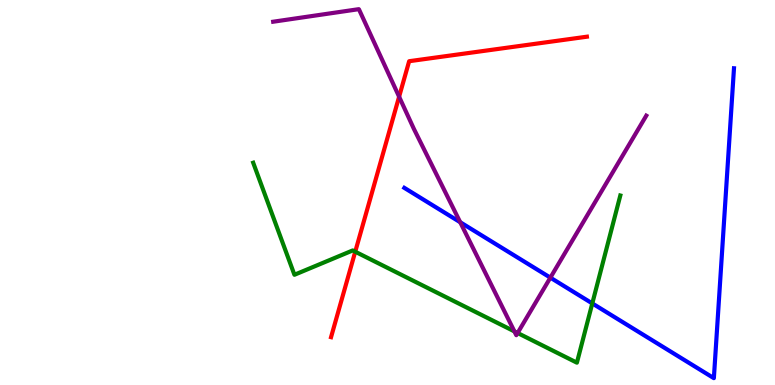[{'lines': ['blue', 'red'], 'intersections': []}, {'lines': ['green', 'red'], 'intersections': [{'x': 4.58, 'y': 3.46}]}, {'lines': ['purple', 'red'], 'intersections': [{'x': 5.15, 'y': 7.49}]}, {'lines': ['blue', 'green'], 'intersections': [{'x': 7.64, 'y': 2.12}]}, {'lines': ['blue', 'purple'], 'intersections': [{'x': 5.94, 'y': 4.23}, {'x': 7.1, 'y': 2.79}]}, {'lines': ['green', 'purple'], 'intersections': [{'x': 6.64, 'y': 1.39}, {'x': 6.68, 'y': 1.35}]}]